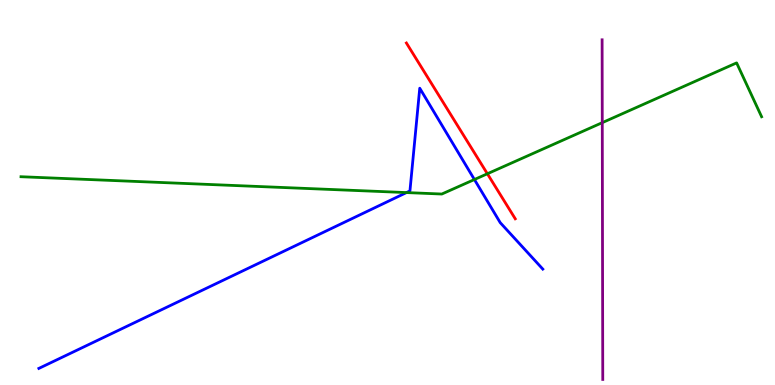[{'lines': ['blue', 'red'], 'intersections': []}, {'lines': ['green', 'red'], 'intersections': [{'x': 6.29, 'y': 5.49}]}, {'lines': ['purple', 'red'], 'intersections': []}, {'lines': ['blue', 'green'], 'intersections': [{'x': 5.24, 'y': 5.0}, {'x': 6.12, 'y': 5.34}]}, {'lines': ['blue', 'purple'], 'intersections': []}, {'lines': ['green', 'purple'], 'intersections': [{'x': 7.77, 'y': 6.81}]}]